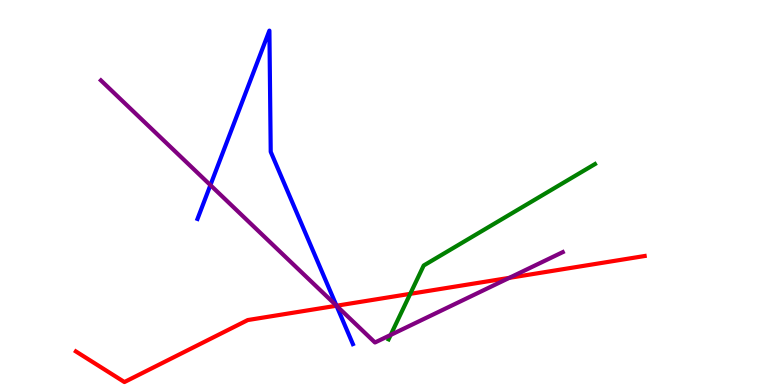[{'lines': ['blue', 'red'], 'intersections': [{'x': 4.34, 'y': 2.06}]}, {'lines': ['green', 'red'], 'intersections': [{'x': 5.29, 'y': 2.37}]}, {'lines': ['purple', 'red'], 'intersections': [{'x': 4.34, 'y': 2.06}, {'x': 6.57, 'y': 2.78}]}, {'lines': ['blue', 'green'], 'intersections': []}, {'lines': ['blue', 'purple'], 'intersections': [{'x': 2.71, 'y': 5.19}, {'x': 4.34, 'y': 2.06}]}, {'lines': ['green', 'purple'], 'intersections': [{'x': 5.04, 'y': 1.3}]}]